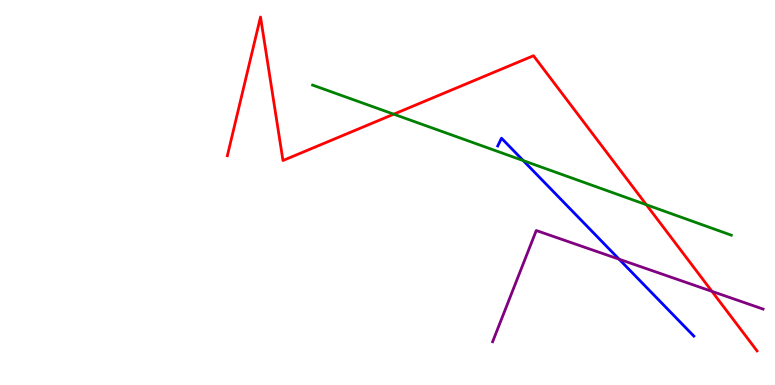[{'lines': ['blue', 'red'], 'intersections': []}, {'lines': ['green', 'red'], 'intersections': [{'x': 5.08, 'y': 7.03}, {'x': 8.34, 'y': 4.68}]}, {'lines': ['purple', 'red'], 'intersections': [{'x': 9.19, 'y': 2.43}]}, {'lines': ['blue', 'green'], 'intersections': [{'x': 6.75, 'y': 5.83}]}, {'lines': ['blue', 'purple'], 'intersections': [{'x': 7.99, 'y': 3.27}]}, {'lines': ['green', 'purple'], 'intersections': []}]